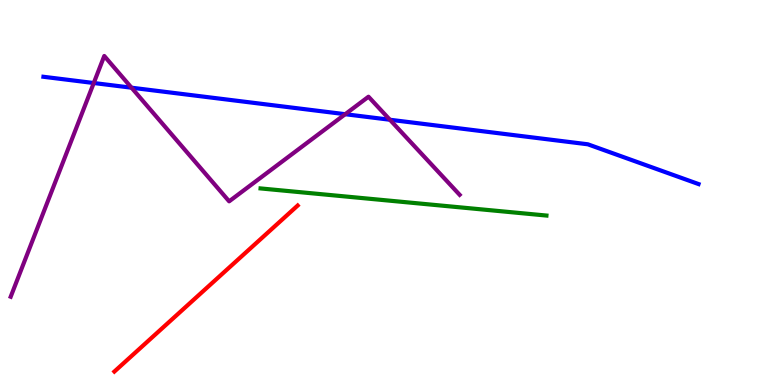[{'lines': ['blue', 'red'], 'intersections': []}, {'lines': ['green', 'red'], 'intersections': []}, {'lines': ['purple', 'red'], 'intersections': []}, {'lines': ['blue', 'green'], 'intersections': []}, {'lines': ['blue', 'purple'], 'intersections': [{'x': 1.21, 'y': 7.84}, {'x': 1.7, 'y': 7.72}, {'x': 4.45, 'y': 7.03}, {'x': 5.03, 'y': 6.89}]}, {'lines': ['green', 'purple'], 'intersections': []}]